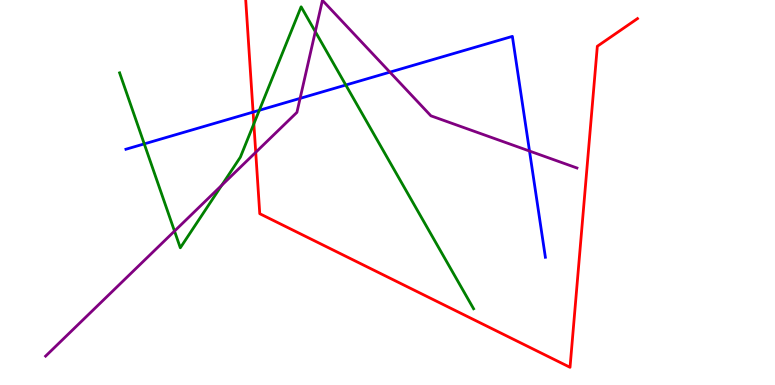[{'lines': ['blue', 'red'], 'intersections': [{'x': 3.27, 'y': 7.09}]}, {'lines': ['green', 'red'], 'intersections': [{'x': 3.28, 'y': 6.78}]}, {'lines': ['purple', 'red'], 'intersections': [{'x': 3.3, 'y': 6.04}]}, {'lines': ['blue', 'green'], 'intersections': [{'x': 1.86, 'y': 6.26}, {'x': 3.35, 'y': 7.14}, {'x': 4.46, 'y': 7.79}]}, {'lines': ['blue', 'purple'], 'intersections': [{'x': 3.87, 'y': 7.44}, {'x': 5.03, 'y': 8.13}, {'x': 6.83, 'y': 6.08}]}, {'lines': ['green', 'purple'], 'intersections': [{'x': 2.25, 'y': 4.0}, {'x': 2.86, 'y': 5.19}, {'x': 4.07, 'y': 9.18}]}]